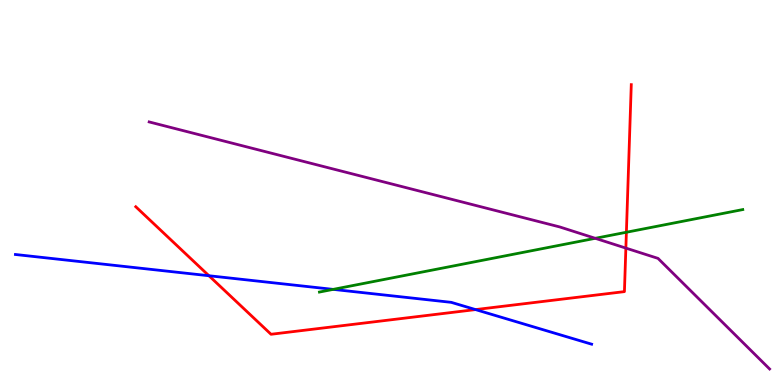[{'lines': ['blue', 'red'], 'intersections': [{'x': 2.7, 'y': 2.84}, {'x': 6.14, 'y': 1.96}]}, {'lines': ['green', 'red'], 'intersections': [{'x': 8.08, 'y': 3.97}]}, {'lines': ['purple', 'red'], 'intersections': [{'x': 8.08, 'y': 3.56}]}, {'lines': ['blue', 'green'], 'intersections': [{'x': 4.3, 'y': 2.48}]}, {'lines': ['blue', 'purple'], 'intersections': []}, {'lines': ['green', 'purple'], 'intersections': [{'x': 7.68, 'y': 3.81}]}]